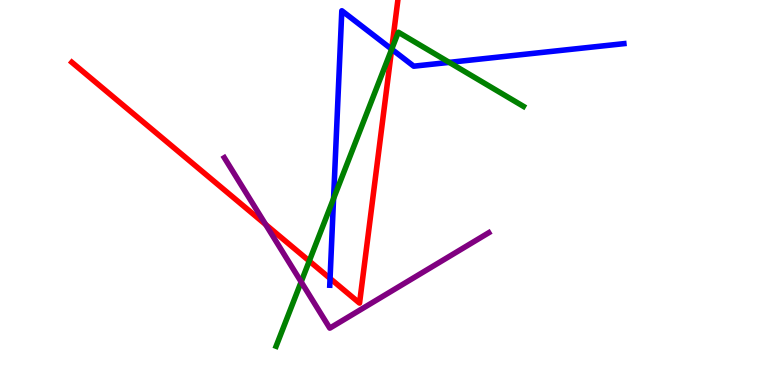[{'lines': ['blue', 'red'], 'intersections': [{'x': 4.26, 'y': 2.77}, {'x': 5.05, 'y': 8.72}]}, {'lines': ['green', 'red'], 'intersections': [{'x': 3.99, 'y': 3.22}, {'x': 5.05, 'y': 8.72}]}, {'lines': ['purple', 'red'], 'intersections': [{'x': 3.43, 'y': 4.17}]}, {'lines': ['blue', 'green'], 'intersections': [{'x': 4.3, 'y': 4.84}, {'x': 5.05, 'y': 8.72}, {'x': 5.8, 'y': 8.38}]}, {'lines': ['blue', 'purple'], 'intersections': []}, {'lines': ['green', 'purple'], 'intersections': [{'x': 3.89, 'y': 2.68}]}]